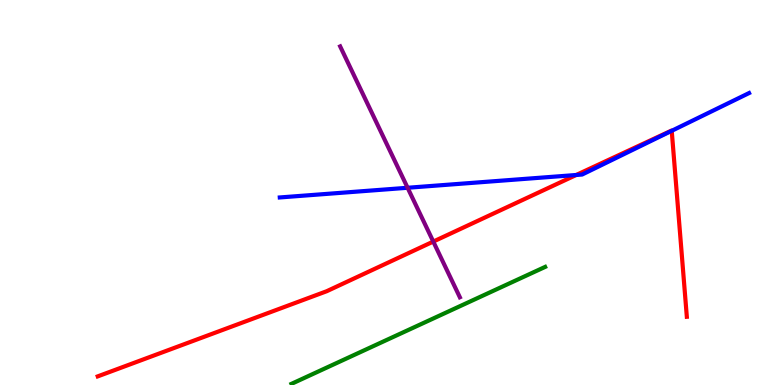[{'lines': ['blue', 'red'], 'intersections': [{'x': 7.43, 'y': 5.45}, {'x': 8.67, 'y': 6.6}]}, {'lines': ['green', 'red'], 'intersections': []}, {'lines': ['purple', 'red'], 'intersections': [{'x': 5.59, 'y': 3.73}]}, {'lines': ['blue', 'green'], 'intersections': []}, {'lines': ['blue', 'purple'], 'intersections': [{'x': 5.26, 'y': 5.12}]}, {'lines': ['green', 'purple'], 'intersections': []}]